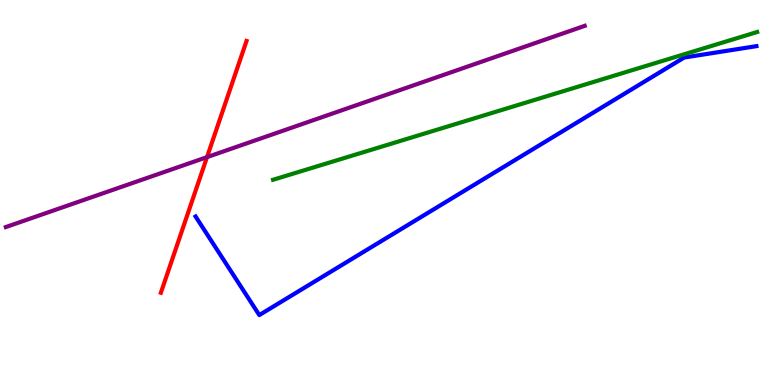[{'lines': ['blue', 'red'], 'intersections': []}, {'lines': ['green', 'red'], 'intersections': []}, {'lines': ['purple', 'red'], 'intersections': [{'x': 2.67, 'y': 5.92}]}, {'lines': ['blue', 'green'], 'intersections': []}, {'lines': ['blue', 'purple'], 'intersections': []}, {'lines': ['green', 'purple'], 'intersections': []}]